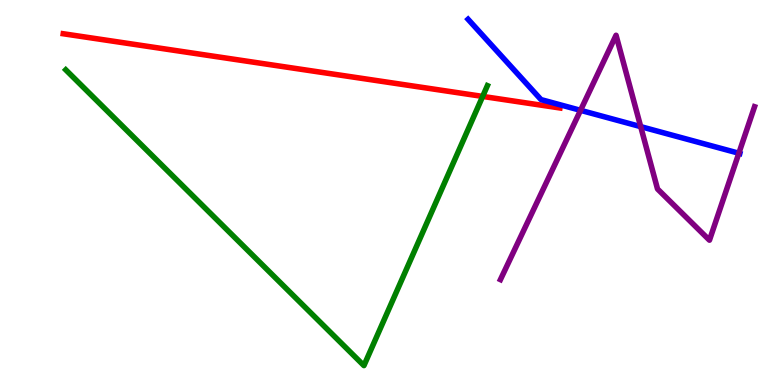[{'lines': ['blue', 'red'], 'intersections': []}, {'lines': ['green', 'red'], 'intersections': [{'x': 6.23, 'y': 7.5}]}, {'lines': ['purple', 'red'], 'intersections': []}, {'lines': ['blue', 'green'], 'intersections': []}, {'lines': ['blue', 'purple'], 'intersections': [{'x': 7.49, 'y': 7.13}, {'x': 8.27, 'y': 6.71}, {'x': 9.53, 'y': 6.02}]}, {'lines': ['green', 'purple'], 'intersections': []}]